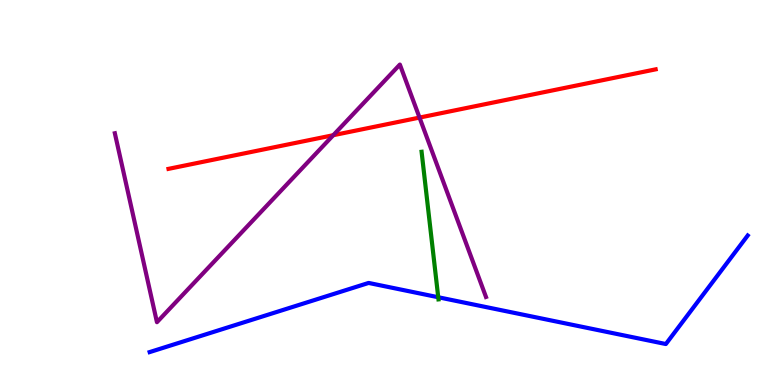[{'lines': ['blue', 'red'], 'intersections': []}, {'lines': ['green', 'red'], 'intersections': []}, {'lines': ['purple', 'red'], 'intersections': [{'x': 4.3, 'y': 6.49}, {'x': 5.41, 'y': 6.95}]}, {'lines': ['blue', 'green'], 'intersections': [{'x': 5.65, 'y': 2.28}]}, {'lines': ['blue', 'purple'], 'intersections': []}, {'lines': ['green', 'purple'], 'intersections': []}]